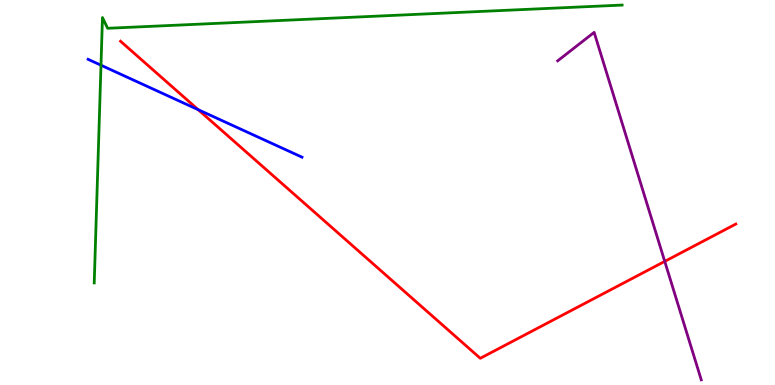[{'lines': ['blue', 'red'], 'intersections': [{'x': 2.56, 'y': 7.15}]}, {'lines': ['green', 'red'], 'intersections': []}, {'lines': ['purple', 'red'], 'intersections': [{'x': 8.58, 'y': 3.21}]}, {'lines': ['blue', 'green'], 'intersections': [{'x': 1.3, 'y': 8.31}]}, {'lines': ['blue', 'purple'], 'intersections': []}, {'lines': ['green', 'purple'], 'intersections': []}]